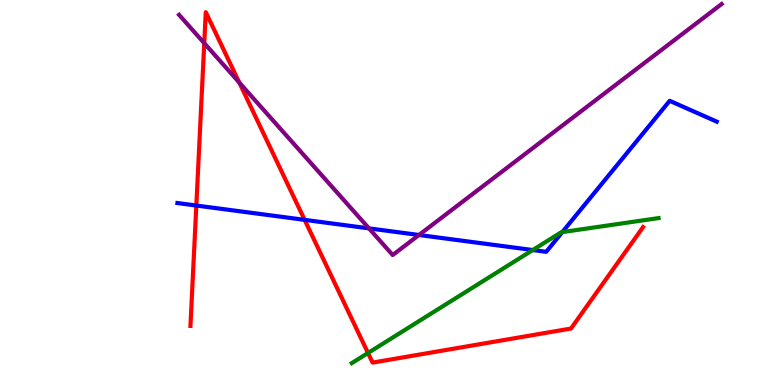[{'lines': ['blue', 'red'], 'intersections': [{'x': 2.53, 'y': 4.66}, {'x': 3.93, 'y': 4.29}]}, {'lines': ['green', 'red'], 'intersections': [{'x': 4.75, 'y': 0.831}]}, {'lines': ['purple', 'red'], 'intersections': [{'x': 2.64, 'y': 8.88}, {'x': 3.09, 'y': 7.86}]}, {'lines': ['blue', 'green'], 'intersections': [{'x': 6.87, 'y': 3.51}, {'x': 7.26, 'y': 3.97}]}, {'lines': ['blue', 'purple'], 'intersections': [{'x': 4.76, 'y': 4.07}, {'x': 5.41, 'y': 3.9}]}, {'lines': ['green', 'purple'], 'intersections': []}]